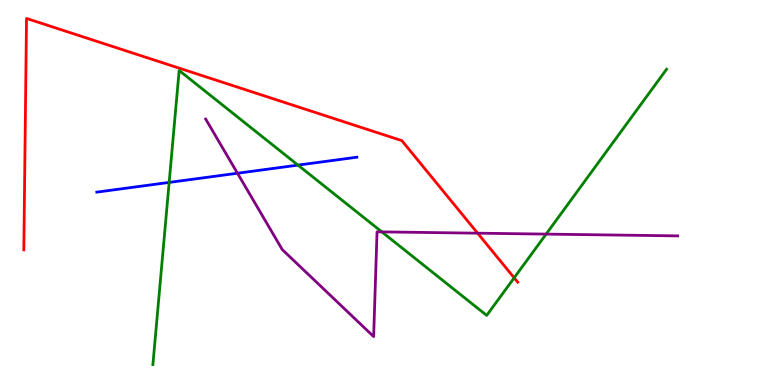[{'lines': ['blue', 'red'], 'intersections': []}, {'lines': ['green', 'red'], 'intersections': [{'x': 6.63, 'y': 2.78}]}, {'lines': ['purple', 'red'], 'intersections': [{'x': 6.16, 'y': 3.94}]}, {'lines': ['blue', 'green'], 'intersections': [{'x': 2.18, 'y': 5.26}, {'x': 3.85, 'y': 5.71}]}, {'lines': ['blue', 'purple'], 'intersections': [{'x': 3.06, 'y': 5.5}]}, {'lines': ['green', 'purple'], 'intersections': [{'x': 4.93, 'y': 3.98}, {'x': 7.05, 'y': 3.92}]}]